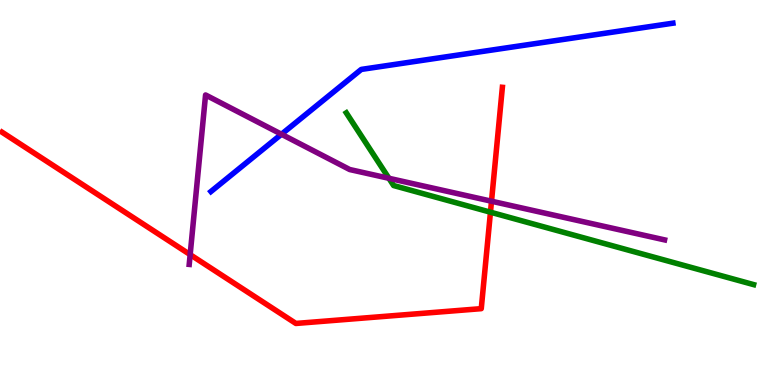[{'lines': ['blue', 'red'], 'intersections': []}, {'lines': ['green', 'red'], 'intersections': [{'x': 6.33, 'y': 4.49}]}, {'lines': ['purple', 'red'], 'intersections': [{'x': 2.45, 'y': 3.39}, {'x': 6.34, 'y': 4.77}]}, {'lines': ['blue', 'green'], 'intersections': []}, {'lines': ['blue', 'purple'], 'intersections': [{'x': 3.63, 'y': 6.51}]}, {'lines': ['green', 'purple'], 'intersections': [{'x': 5.02, 'y': 5.37}]}]